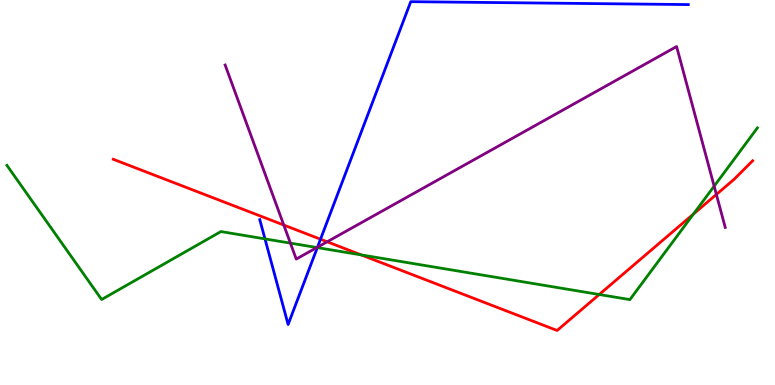[{'lines': ['blue', 'red'], 'intersections': [{'x': 4.14, 'y': 3.79}]}, {'lines': ['green', 'red'], 'intersections': [{'x': 4.66, 'y': 3.38}, {'x': 7.73, 'y': 2.35}, {'x': 8.95, 'y': 4.44}]}, {'lines': ['purple', 'red'], 'intersections': [{'x': 3.66, 'y': 4.15}, {'x': 4.22, 'y': 3.72}, {'x': 9.24, 'y': 4.95}]}, {'lines': ['blue', 'green'], 'intersections': [{'x': 3.42, 'y': 3.79}, {'x': 4.09, 'y': 3.57}]}, {'lines': ['blue', 'purple'], 'intersections': [{'x': 4.1, 'y': 3.58}]}, {'lines': ['green', 'purple'], 'intersections': [{'x': 3.75, 'y': 3.68}, {'x': 4.09, 'y': 3.57}, {'x': 9.21, 'y': 5.16}]}]